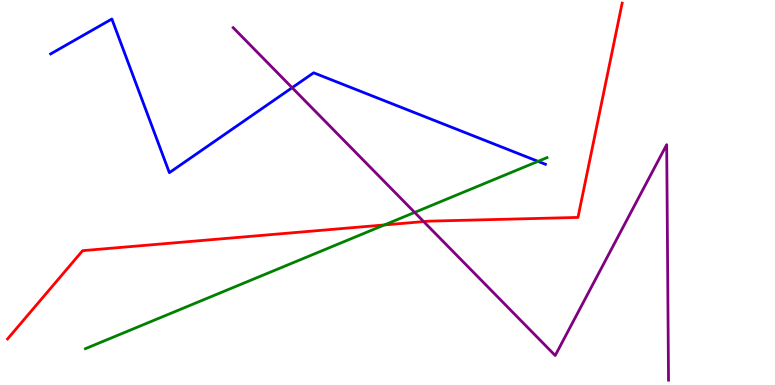[{'lines': ['blue', 'red'], 'intersections': []}, {'lines': ['green', 'red'], 'intersections': [{'x': 4.96, 'y': 4.16}]}, {'lines': ['purple', 'red'], 'intersections': [{'x': 5.47, 'y': 4.24}]}, {'lines': ['blue', 'green'], 'intersections': [{'x': 6.94, 'y': 5.81}]}, {'lines': ['blue', 'purple'], 'intersections': [{'x': 3.77, 'y': 7.72}]}, {'lines': ['green', 'purple'], 'intersections': [{'x': 5.35, 'y': 4.48}]}]